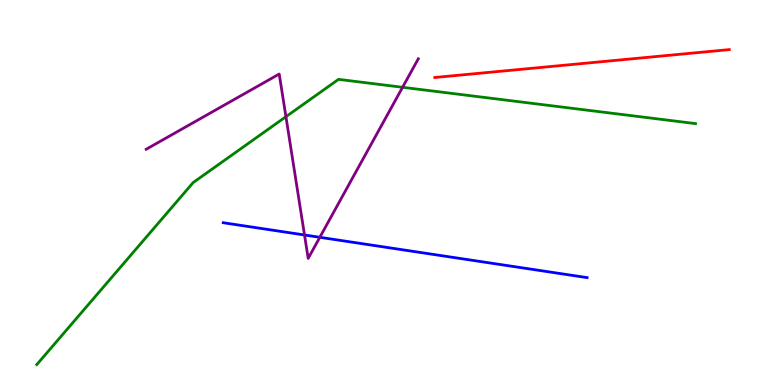[{'lines': ['blue', 'red'], 'intersections': []}, {'lines': ['green', 'red'], 'intersections': []}, {'lines': ['purple', 'red'], 'intersections': []}, {'lines': ['blue', 'green'], 'intersections': []}, {'lines': ['blue', 'purple'], 'intersections': [{'x': 3.93, 'y': 3.9}, {'x': 4.13, 'y': 3.84}]}, {'lines': ['green', 'purple'], 'intersections': [{'x': 3.69, 'y': 6.97}, {'x': 5.19, 'y': 7.73}]}]